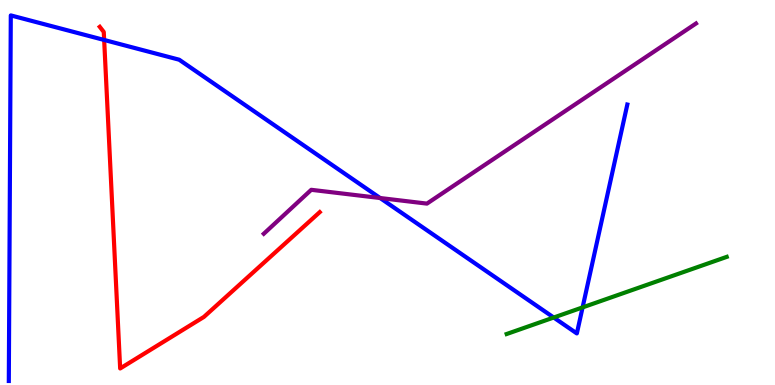[{'lines': ['blue', 'red'], 'intersections': [{'x': 1.34, 'y': 8.96}]}, {'lines': ['green', 'red'], 'intersections': []}, {'lines': ['purple', 'red'], 'intersections': []}, {'lines': ['blue', 'green'], 'intersections': [{'x': 7.14, 'y': 1.75}, {'x': 7.52, 'y': 2.02}]}, {'lines': ['blue', 'purple'], 'intersections': [{'x': 4.9, 'y': 4.86}]}, {'lines': ['green', 'purple'], 'intersections': []}]